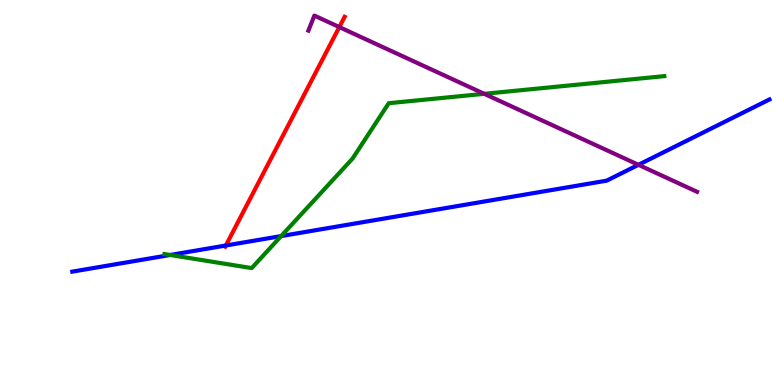[{'lines': ['blue', 'red'], 'intersections': [{'x': 2.91, 'y': 3.62}]}, {'lines': ['green', 'red'], 'intersections': []}, {'lines': ['purple', 'red'], 'intersections': [{'x': 4.38, 'y': 9.3}]}, {'lines': ['blue', 'green'], 'intersections': [{'x': 2.2, 'y': 3.38}, {'x': 3.63, 'y': 3.87}]}, {'lines': ['blue', 'purple'], 'intersections': [{'x': 8.24, 'y': 5.72}]}, {'lines': ['green', 'purple'], 'intersections': [{'x': 6.25, 'y': 7.56}]}]